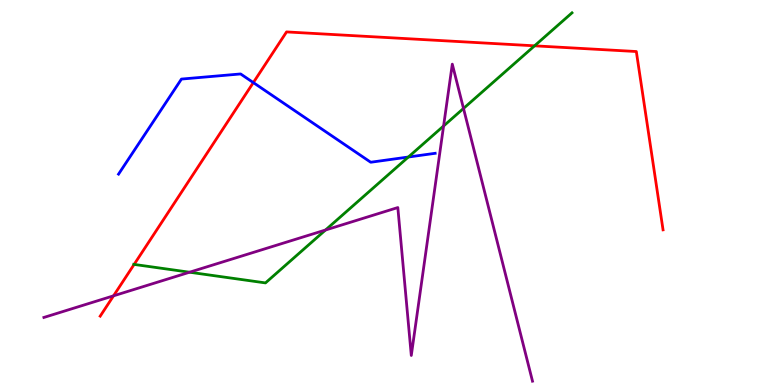[{'lines': ['blue', 'red'], 'intersections': [{'x': 3.27, 'y': 7.85}]}, {'lines': ['green', 'red'], 'intersections': [{'x': 1.73, 'y': 3.13}, {'x': 6.9, 'y': 8.81}]}, {'lines': ['purple', 'red'], 'intersections': [{'x': 1.46, 'y': 2.32}]}, {'lines': ['blue', 'green'], 'intersections': [{'x': 5.27, 'y': 5.92}]}, {'lines': ['blue', 'purple'], 'intersections': []}, {'lines': ['green', 'purple'], 'intersections': [{'x': 2.45, 'y': 2.93}, {'x': 4.2, 'y': 4.03}, {'x': 5.72, 'y': 6.73}, {'x': 5.98, 'y': 7.18}]}]